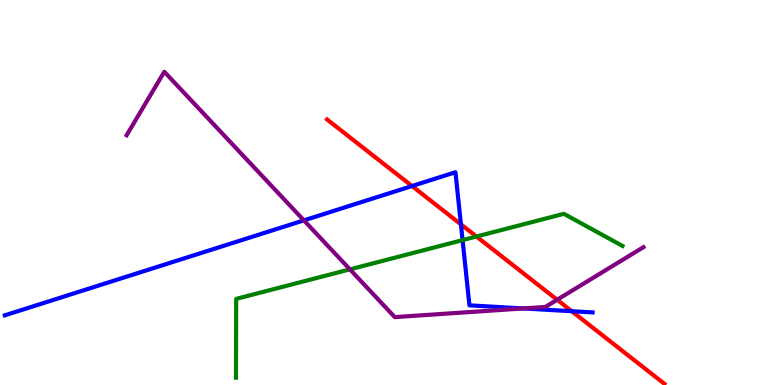[{'lines': ['blue', 'red'], 'intersections': [{'x': 5.32, 'y': 5.17}, {'x': 5.95, 'y': 4.17}, {'x': 7.38, 'y': 1.92}]}, {'lines': ['green', 'red'], 'intersections': [{'x': 6.15, 'y': 3.86}]}, {'lines': ['purple', 'red'], 'intersections': [{'x': 7.19, 'y': 2.21}]}, {'lines': ['blue', 'green'], 'intersections': [{'x': 5.97, 'y': 3.76}]}, {'lines': ['blue', 'purple'], 'intersections': [{'x': 3.92, 'y': 4.28}, {'x': 6.75, 'y': 1.99}]}, {'lines': ['green', 'purple'], 'intersections': [{'x': 4.52, 'y': 3.0}]}]